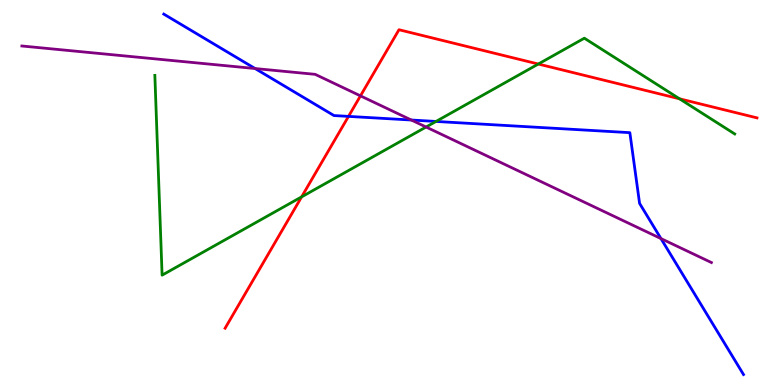[{'lines': ['blue', 'red'], 'intersections': [{'x': 4.5, 'y': 6.98}]}, {'lines': ['green', 'red'], 'intersections': [{'x': 3.89, 'y': 4.89}, {'x': 6.95, 'y': 8.34}, {'x': 8.77, 'y': 7.43}]}, {'lines': ['purple', 'red'], 'intersections': [{'x': 4.65, 'y': 7.51}]}, {'lines': ['blue', 'green'], 'intersections': [{'x': 5.63, 'y': 6.85}]}, {'lines': ['blue', 'purple'], 'intersections': [{'x': 3.29, 'y': 8.22}, {'x': 5.31, 'y': 6.88}, {'x': 8.53, 'y': 3.8}]}, {'lines': ['green', 'purple'], 'intersections': [{'x': 5.5, 'y': 6.7}]}]